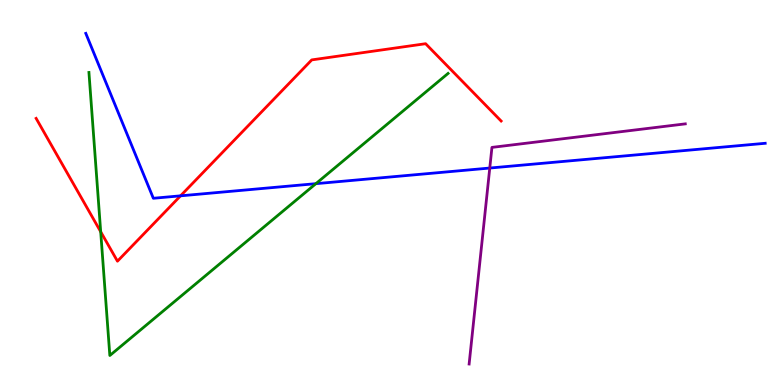[{'lines': ['blue', 'red'], 'intersections': [{'x': 2.33, 'y': 4.91}]}, {'lines': ['green', 'red'], 'intersections': [{'x': 1.3, 'y': 3.98}]}, {'lines': ['purple', 'red'], 'intersections': []}, {'lines': ['blue', 'green'], 'intersections': [{'x': 4.08, 'y': 5.23}]}, {'lines': ['blue', 'purple'], 'intersections': [{'x': 6.32, 'y': 5.64}]}, {'lines': ['green', 'purple'], 'intersections': []}]